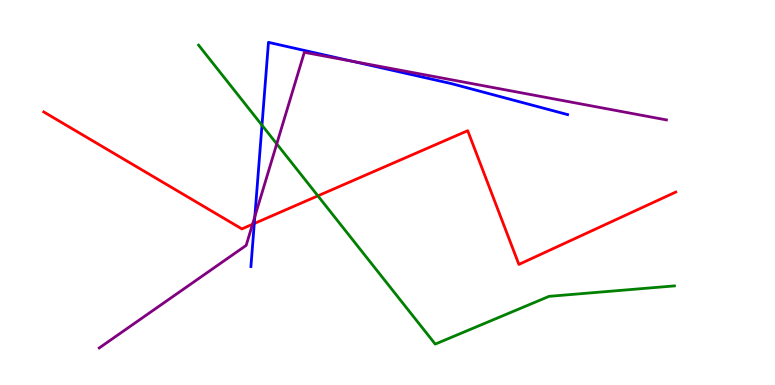[{'lines': ['blue', 'red'], 'intersections': [{'x': 3.28, 'y': 4.19}]}, {'lines': ['green', 'red'], 'intersections': [{'x': 4.1, 'y': 4.91}]}, {'lines': ['purple', 'red'], 'intersections': [{'x': 3.26, 'y': 4.17}]}, {'lines': ['blue', 'green'], 'intersections': [{'x': 3.38, 'y': 6.75}]}, {'lines': ['blue', 'purple'], 'intersections': [{'x': 3.29, 'y': 4.37}, {'x': 4.55, 'y': 8.41}]}, {'lines': ['green', 'purple'], 'intersections': [{'x': 3.57, 'y': 6.26}]}]